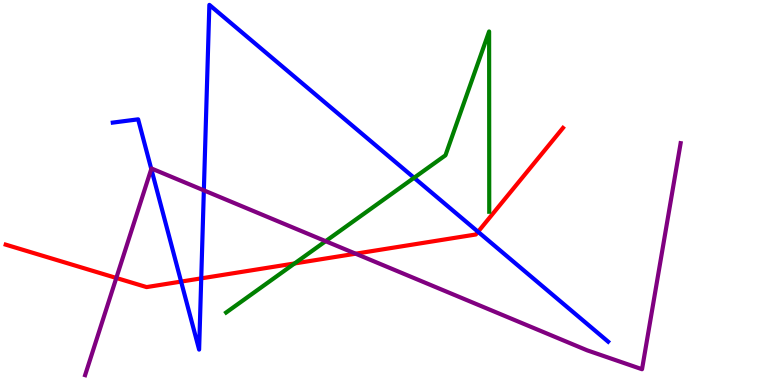[{'lines': ['blue', 'red'], 'intersections': [{'x': 2.34, 'y': 2.69}, {'x': 2.6, 'y': 2.77}, {'x': 6.17, 'y': 3.98}]}, {'lines': ['green', 'red'], 'intersections': [{'x': 3.8, 'y': 3.16}]}, {'lines': ['purple', 'red'], 'intersections': [{'x': 1.5, 'y': 2.78}, {'x': 4.59, 'y': 3.41}]}, {'lines': ['blue', 'green'], 'intersections': [{'x': 5.34, 'y': 5.38}]}, {'lines': ['blue', 'purple'], 'intersections': [{'x': 1.95, 'y': 5.61}, {'x': 2.63, 'y': 5.06}]}, {'lines': ['green', 'purple'], 'intersections': [{'x': 4.2, 'y': 3.74}]}]